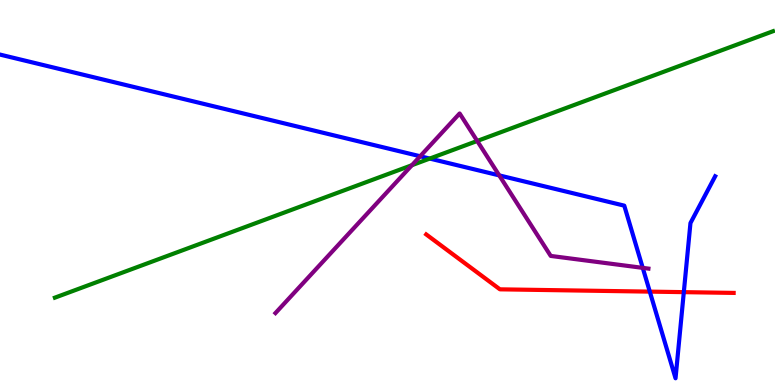[{'lines': ['blue', 'red'], 'intersections': [{'x': 8.38, 'y': 2.43}, {'x': 8.82, 'y': 2.41}]}, {'lines': ['green', 'red'], 'intersections': []}, {'lines': ['purple', 'red'], 'intersections': []}, {'lines': ['blue', 'green'], 'intersections': [{'x': 5.55, 'y': 5.88}]}, {'lines': ['blue', 'purple'], 'intersections': [{'x': 5.42, 'y': 5.94}, {'x': 6.44, 'y': 5.44}, {'x': 8.29, 'y': 3.04}]}, {'lines': ['green', 'purple'], 'intersections': [{'x': 5.31, 'y': 5.71}, {'x': 6.16, 'y': 6.34}]}]